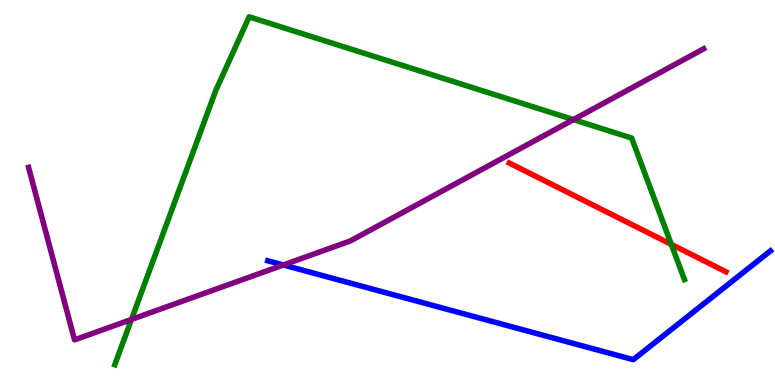[{'lines': ['blue', 'red'], 'intersections': []}, {'lines': ['green', 'red'], 'intersections': [{'x': 8.66, 'y': 3.65}]}, {'lines': ['purple', 'red'], 'intersections': []}, {'lines': ['blue', 'green'], 'intersections': []}, {'lines': ['blue', 'purple'], 'intersections': [{'x': 3.66, 'y': 3.12}]}, {'lines': ['green', 'purple'], 'intersections': [{'x': 1.7, 'y': 1.7}, {'x': 7.4, 'y': 6.89}]}]